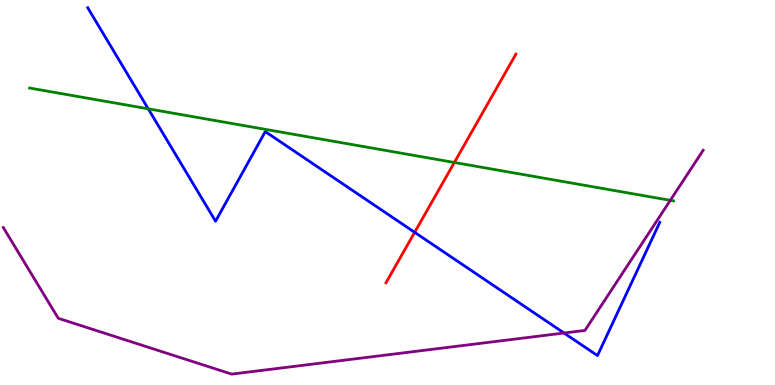[{'lines': ['blue', 'red'], 'intersections': [{'x': 5.35, 'y': 3.97}]}, {'lines': ['green', 'red'], 'intersections': [{'x': 5.86, 'y': 5.78}]}, {'lines': ['purple', 'red'], 'intersections': []}, {'lines': ['blue', 'green'], 'intersections': [{'x': 1.91, 'y': 7.17}]}, {'lines': ['blue', 'purple'], 'intersections': [{'x': 7.28, 'y': 1.35}]}, {'lines': ['green', 'purple'], 'intersections': [{'x': 8.65, 'y': 4.8}]}]